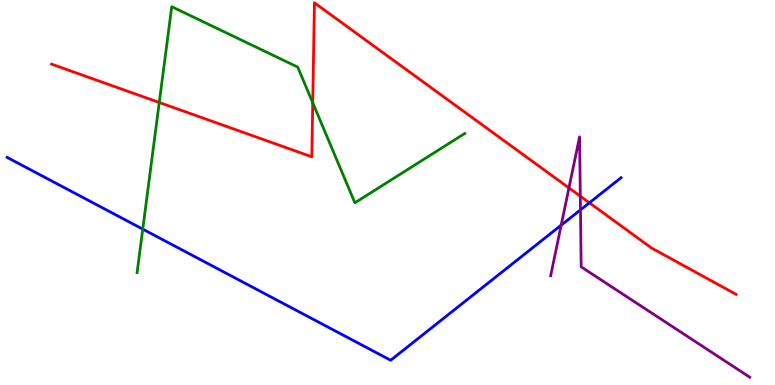[{'lines': ['blue', 'red'], 'intersections': [{'x': 7.61, 'y': 4.73}]}, {'lines': ['green', 'red'], 'intersections': [{'x': 2.05, 'y': 7.34}, {'x': 4.04, 'y': 7.33}]}, {'lines': ['purple', 'red'], 'intersections': [{'x': 7.34, 'y': 5.12}, {'x': 7.49, 'y': 4.9}]}, {'lines': ['blue', 'green'], 'intersections': [{'x': 1.84, 'y': 4.05}]}, {'lines': ['blue', 'purple'], 'intersections': [{'x': 7.24, 'y': 4.15}, {'x': 7.49, 'y': 4.55}]}, {'lines': ['green', 'purple'], 'intersections': []}]